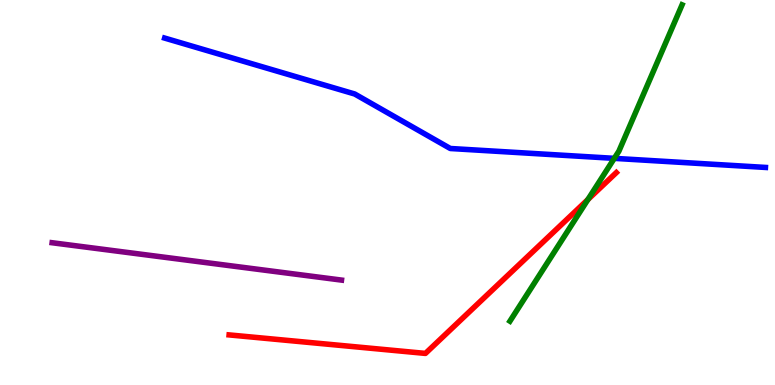[{'lines': ['blue', 'red'], 'intersections': []}, {'lines': ['green', 'red'], 'intersections': [{'x': 7.59, 'y': 4.82}]}, {'lines': ['purple', 'red'], 'intersections': []}, {'lines': ['blue', 'green'], 'intersections': [{'x': 7.93, 'y': 5.89}]}, {'lines': ['blue', 'purple'], 'intersections': []}, {'lines': ['green', 'purple'], 'intersections': []}]